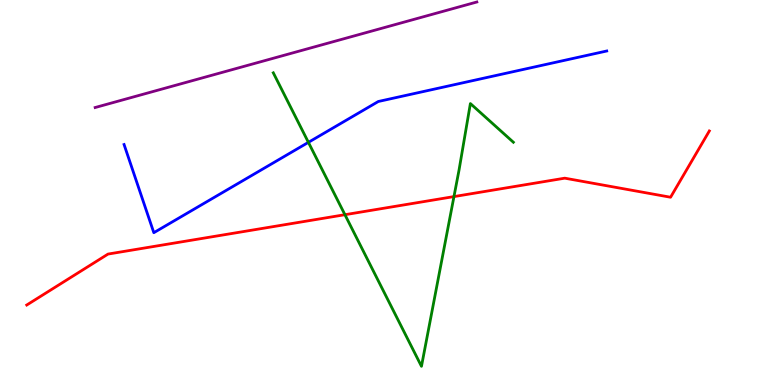[{'lines': ['blue', 'red'], 'intersections': []}, {'lines': ['green', 'red'], 'intersections': [{'x': 4.45, 'y': 4.42}, {'x': 5.86, 'y': 4.89}]}, {'lines': ['purple', 'red'], 'intersections': []}, {'lines': ['blue', 'green'], 'intersections': [{'x': 3.98, 'y': 6.3}]}, {'lines': ['blue', 'purple'], 'intersections': []}, {'lines': ['green', 'purple'], 'intersections': []}]